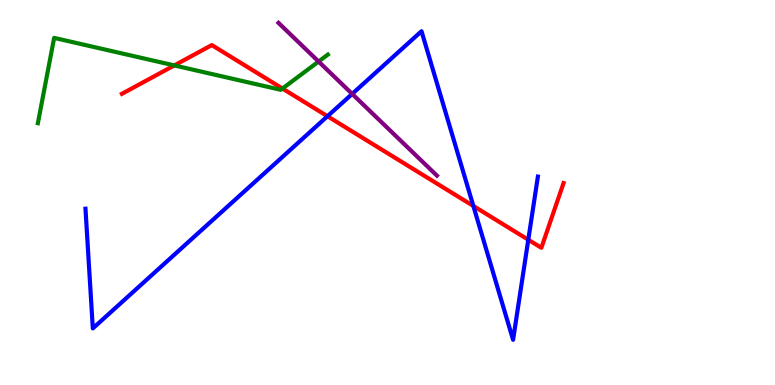[{'lines': ['blue', 'red'], 'intersections': [{'x': 4.23, 'y': 6.98}, {'x': 6.11, 'y': 4.65}, {'x': 6.82, 'y': 3.77}]}, {'lines': ['green', 'red'], 'intersections': [{'x': 2.25, 'y': 8.3}, {'x': 3.64, 'y': 7.7}]}, {'lines': ['purple', 'red'], 'intersections': []}, {'lines': ['blue', 'green'], 'intersections': []}, {'lines': ['blue', 'purple'], 'intersections': [{'x': 4.54, 'y': 7.56}]}, {'lines': ['green', 'purple'], 'intersections': [{'x': 4.11, 'y': 8.4}]}]